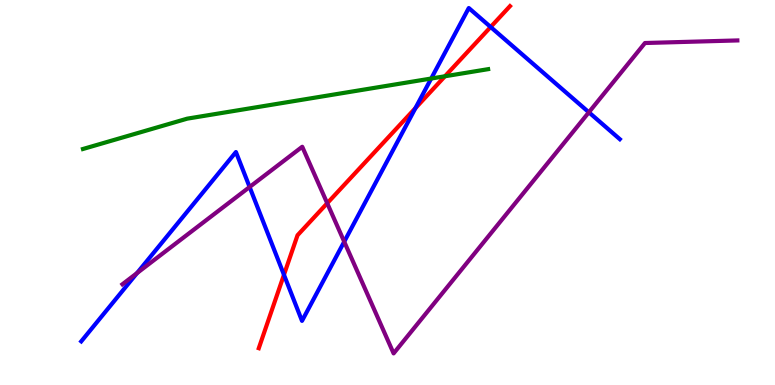[{'lines': ['blue', 'red'], 'intersections': [{'x': 3.66, 'y': 2.86}, {'x': 5.36, 'y': 7.19}, {'x': 6.33, 'y': 9.3}]}, {'lines': ['green', 'red'], 'intersections': [{'x': 5.74, 'y': 8.02}]}, {'lines': ['purple', 'red'], 'intersections': [{'x': 4.22, 'y': 4.72}]}, {'lines': ['blue', 'green'], 'intersections': [{'x': 5.56, 'y': 7.96}]}, {'lines': ['blue', 'purple'], 'intersections': [{'x': 1.77, 'y': 2.91}, {'x': 3.22, 'y': 5.14}, {'x': 4.44, 'y': 3.72}, {'x': 7.6, 'y': 7.08}]}, {'lines': ['green', 'purple'], 'intersections': []}]